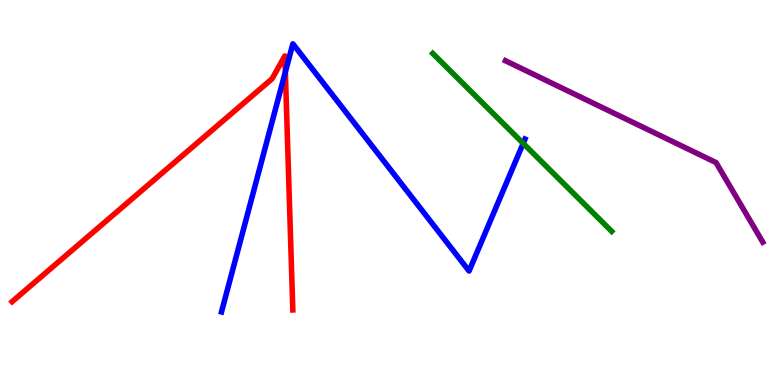[{'lines': ['blue', 'red'], 'intersections': [{'x': 3.68, 'y': 8.13}]}, {'lines': ['green', 'red'], 'intersections': []}, {'lines': ['purple', 'red'], 'intersections': []}, {'lines': ['blue', 'green'], 'intersections': [{'x': 6.75, 'y': 6.28}]}, {'lines': ['blue', 'purple'], 'intersections': []}, {'lines': ['green', 'purple'], 'intersections': []}]